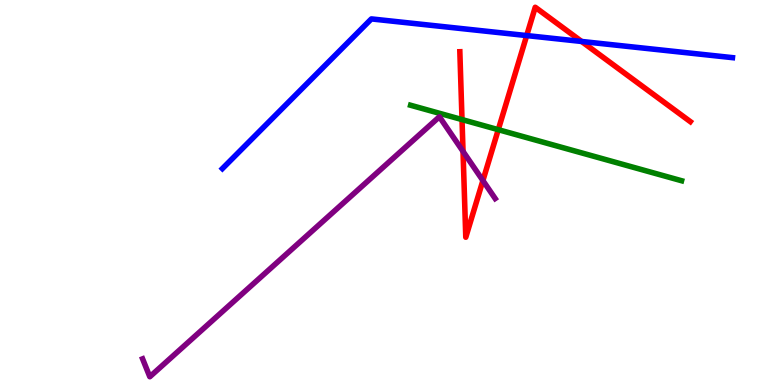[{'lines': ['blue', 'red'], 'intersections': [{'x': 6.8, 'y': 9.08}, {'x': 7.5, 'y': 8.92}]}, {'lines': ['green', 'red'], 'intersections': [{'x': 5.96, 'y': 6.89}, {'x': 6.43, 'y': 6.63}]}, {'lines': ['purple', 'red'], 'intersections': [{'x': 5.97, 'y': 6.07}, {'x': 6.23, 'y': 5.31}]}, {'lines': ['blue', 'green'], 'intersections': []}, {'lines': ['blue', 'purple'], 'intersections': []}, {'lines': ['green', 'purple'], 'intersections': []}]